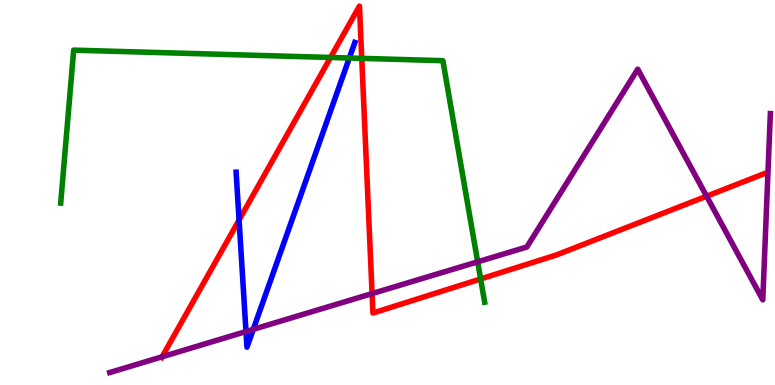[{'lines': ['blue', 'red'], 'intersections': [{'x': 3.08, 'y': 4.29}]}, {'lines': ['green', 'red'], 'intersections': [{'x': 4.27, 'y': 8.51}, {'x': 4.67, 'y': 8.48}, {'x': 6.2, 'y': 2.75}]}, {'lines': ['purple', 'red'], 'intersections': [{'x': 2.09, 'y': 0.733}, {'x': 4.8, 'y': 2.37}, {'x': 9.12, 'y': 4.9}]}, {'lines': ['blue', 'green'], 'intersections': [{'x': 4.51, 'y': 8.49}]}, {'lines': ['blue', 'purple'], 'intersections': [{'x': 3.17, 'y': 1.39}, {'x': 3.27, 'y': 1.45}]}, {'lines': ['green', 'purple'], 'intersections': [{'x': 6.16, 'y': 3.2}]}]